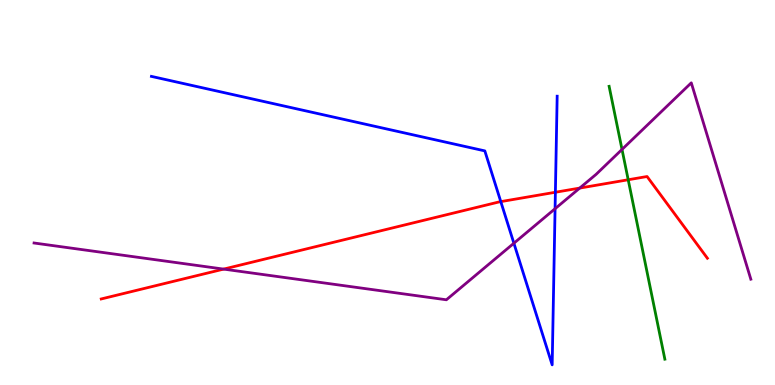[{'lines': ['blue', 'red'], 'intersections': [{'x': 6.46, 'y': 4.76}, {'x': 7.17, 'y': 5.01}]}, {'lines': ['green', 'red'], 'intersections': [{'x': 8.11, 'y': 5.33}]}, {'lines': ['purple', 'red'], 'intersections': [{'x': 2.89, 'y': 3.01}, {'x': 7.48, 'y': 5.11}]}, {'lines': ['blue', 'green'], 'intersections': []}, {'lines': ['blue', 'purple'], 'intersections': [{'x': 6.63, 'y': 3.68}, {'x': 7.16, 'y': 4.58}]}, {'lines': ['green', 'purple'], 'intersections': [{'x': 8.03, 'y': 6.12}]}]